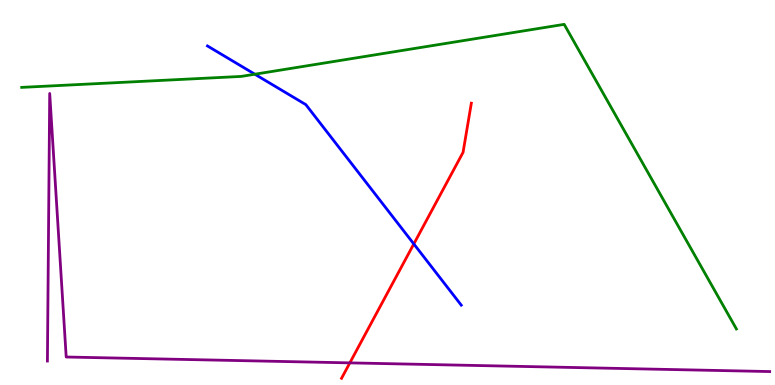[{'lines': ['blue', 'red'], 'intersections': [{'x': 5.34, 'y': 3.66}]}, {'lines': ['green', 'red'], 'intersections': []}, {'lines': ['purple', 'red'], 'intersections': [{'x': 4.51, 'y': 0.575}]}, {'lines': ['blue', 'green'], 'intersections': [{'x': 3.29, 'y': 8.07}]}, {'lines': ['blue', 'purple'], 'intersections': []}, {'lines': ['green', 'purple'], 'intersections': []}]